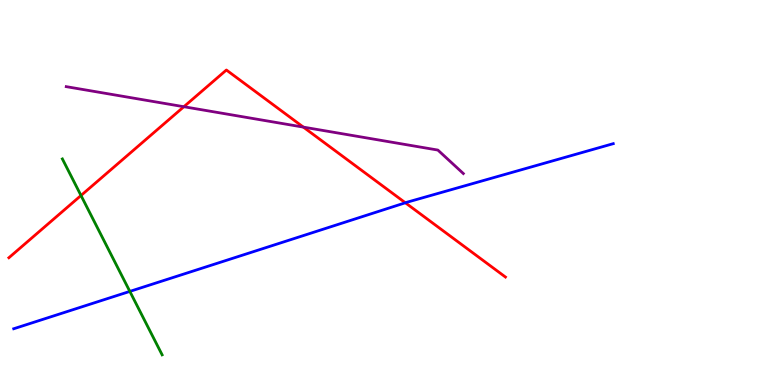[{'lines': ['blue', 'red'], 'intersections': [{'x': 5.23, 'y': 4.73}]}, {'lines': ['green', 'red'], 'intersections': [{'x': 1.05, 'y': 4.92}]}, {'lines': ['purple', 'red'], 'intersections': [{'x': 2.37, 'y': 7.23}, {'x': 3.91, 'y': 6.7}]}, {'lines': ['blue', 'green'], 'intersections': [{'x': 1.68, 'y': 2.43}]}, {'lines': ['blue', 'purple'], 'intersections': []}, {'lines': ['green', 'purple'], 'intersections': []}]